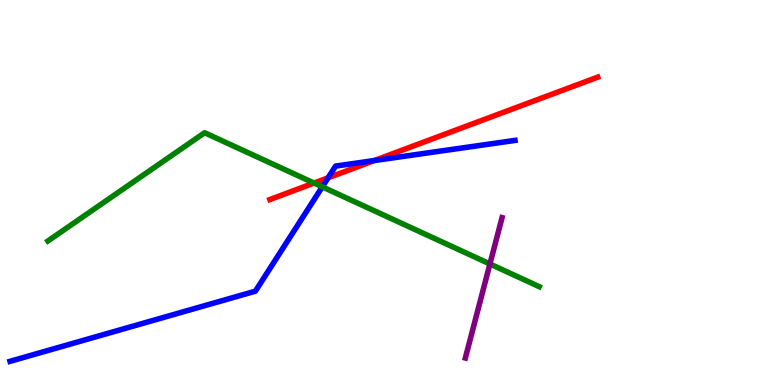[{'lines': ['blue', 'red'], 'intersections': [{'x': 4.23, 'y': 5.38}, {'x': 4.83, 'y': 5.83}]}, {'lines': ['green', 'red'], 'intersections': [{'x': 4.05, 'y': 5.25}]}, {'lines': ['purple', 'red'], 'intersections': []}, {'lines': ['blue', 'green'], 'intersections': [{'x': 4.16, 'y': 5.15}]}, {'lines': ['blue', 'purple'], 'intersections': []}, {'lines': ['green', 'purple'], 'intersections': [{'x': 6.32, 'y': 3.14}]}]